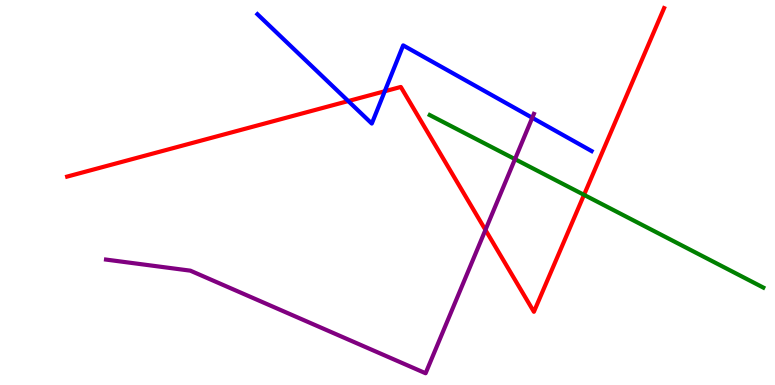[{'lines': ['blue', 'red'], 'intersections': [{'x': 4.49, 'y': 7.37}, {'x': 4.96, 'y': 7.63}]}, {'lines': ['green', 'red'], 'intersections': [{'x': 7.54, 'y': 4.94}]}, {'lines': ['purple', 'red'], 'intersections': [{'x': 6.26, 'y': 4.03}]}, {'lines': ['blue', 'green'], 'intersections': []}, {'lines': ['blue', 'purple'], 'intersections': [{'x': 6.87, 'y': 6.94}]}, {'lines': ['green', 'purple'], 'intersections': [{'x': 6.65, 'y': 5.87}]}]